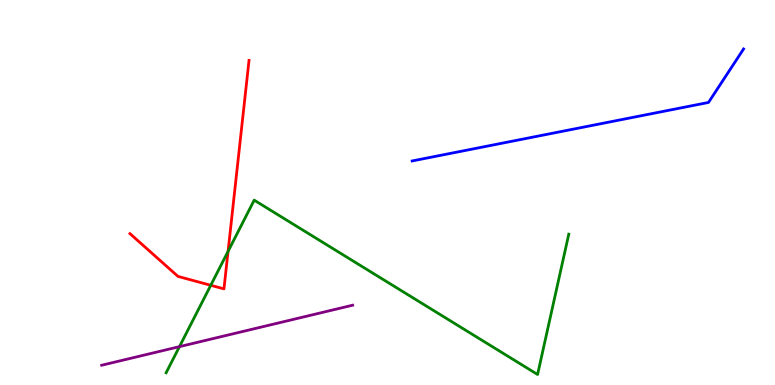[{'lines': ['blue', 'red'], 'intersections': []}, {'lines': ['green', 'red'], 'intersections': [{'x': 2.72, 'y': 2.59}, {'x': 2.94, 'y': 3.47}]}, {'lines': ['purple', 'red'], 'intersections': []}, {'lines': ['blue', 'green'], 'intersections': []}, {'lines': ['blue', 'purple'], 'intersections': []}, {'lines': ['green', 'purple'], 'intersections': [{'x': 2.32, 'y': 0.996}]}]